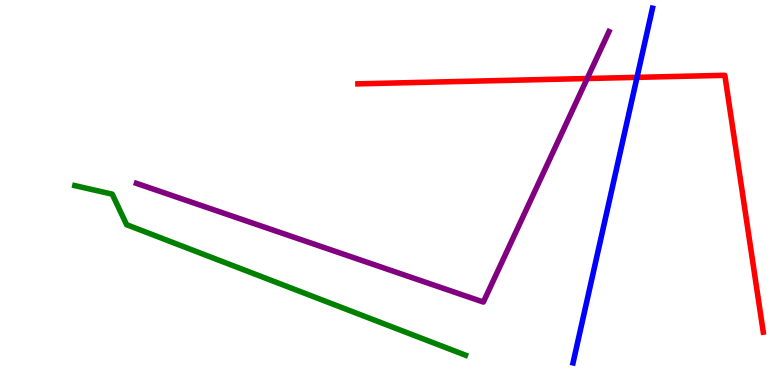[{'lines': ['blue', 'red'], 'intersections': [{'x': 8.22, 'y': 7.99}]}, {'lines': ['green', 'red'], 'intersections': []}, {'lines': ['purple', 'red'], 'intersections': [{'x': 7.58, 'y': 7.96}]}, {'lines': ['blue', 'green'], 'intersections': []}, {'lines': ['blue', 'purple'], 'intersections': []}, {'lines': ['green', 'purple'], 'intersections': []}]